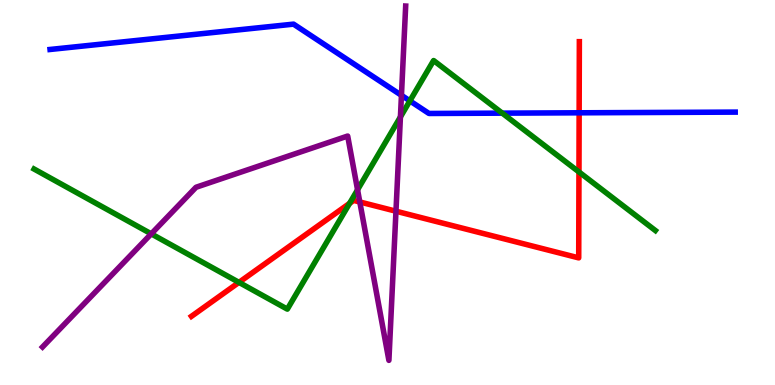[{'lines': ['blue', 'red'], 'intersections': [{'x': 7.47, 'y': 7.07}]}, {'lines': ['green', 'red'], 'intersections': [{'x': 3.08, 'y': 2.67}, {'x': 4.51, 'y': 4.72}, {'x': 7.47, 'y': 5.53}]}, {'lines': ['purple', 'red'], 'intersections': [{'x': 4.64, 'y': 4.75}, {'x': 5.11, 'y': 4.51}]}, {'lines': ['blue', 'green'], 'intersections': [{'x': 5.29, 'y': 7.38}, {'x': 6.48, 'y': 7.06}]}, {'lines': ['blue', 'purple'], 'intersections': [{'x': 5.18, 'y': 7.52}]}, {'lines': ['green', 'purple'], 'intersections': [{'x': 1.95, 'y': 3.93}, {'x': 4.61, 'y': 5.07}, {'x': 5.17, 'y': 6.96}]}]